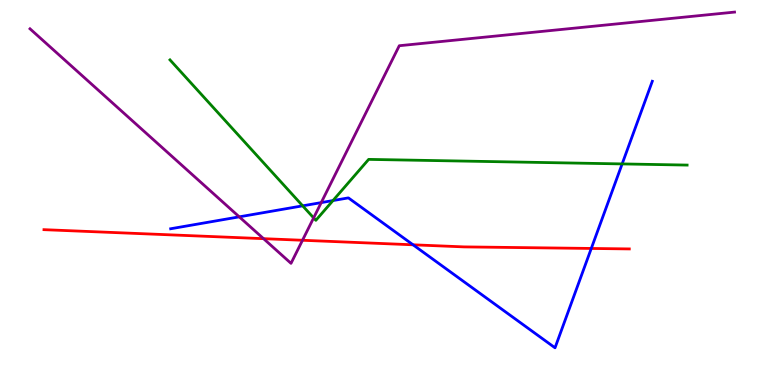[{'lines': ['blue', 'red'], 'intersections': [{'x': 5.33, 'y': 3.64}, {'x': 7.63, 'y': 3.55}]}, {'lines': ['green', 'red'], 'intersections': []}, {'lines': ['purple', 'red'], 'intersections': [{'x': 3.4, 'y': 3.8}, {'x': 3.9, 'y': 3.76}]}, {'lines': ['blue', 'green'], 'intersections': [{'x': 3.91, 'y': 4.65}, {'x': 4.3, 'y': 4.79}, {'x': 8.03, 'y': 5.74}]}, {'lines': ['blue', 'purple'], 'intersections': [{'x': 3.09, 'y': 4.37}, {'x': 4.14, 'y': 4.74}]}, {'lines': ['green', 'purple'], 'intersections': [{'x': 4.05, 'y': 4.34}]}]